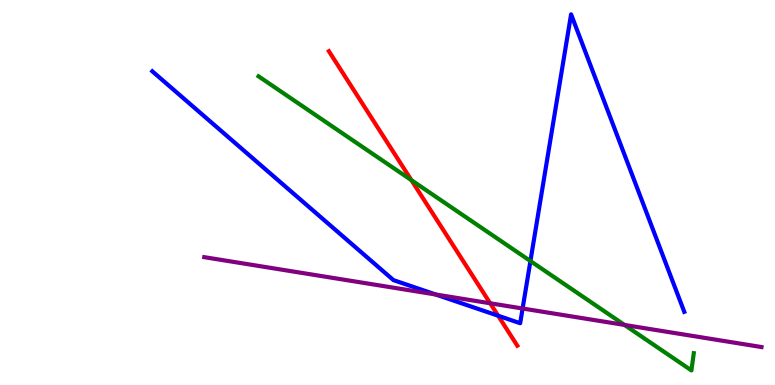[{'lines': ['blue', 'red'], 'intersections': [{'x': 6.43, 'y': 1.8}]}, {'lines': ['green', 'red'], 'intersections': [{'x': 5.31, 'y': 5.32}]}, {'lines': ['purple', 'red'], 'intersections': [{'x': 6.32, 'y': 2.12}]}, {'lines': ['blue', 'green'], 'intersections': [{'x': 6.84, 'y': 3.22}]}, {'lines': ['blue', 'purple'], 'intersections': [{'x': 5.62, 'y': 2.35}, {'x': 6.74, 'y': 1.99}]}, {'lines': ['green', 'purple'], 'intersections': [{'x': 8.06, 'y': 1.56}]}]